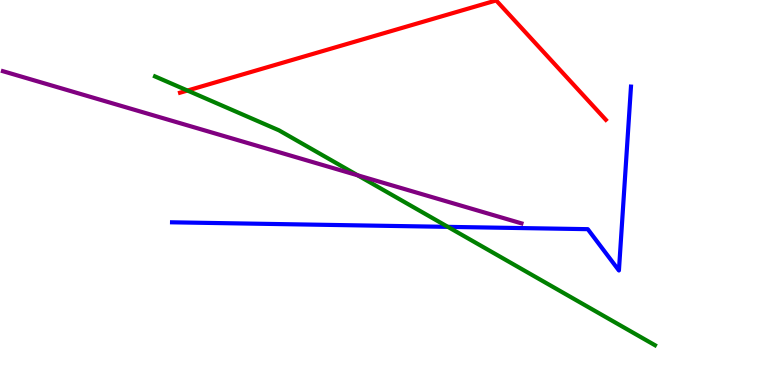[{'lines': ['blue', 'red'], 'intersections': []}, {'lines': ['green', 'red'], 'intersections': [{'x': 2.42, 'y': 7.65}]}, {'lines': ['purple', 'red'], 'intersections': []}, {'lines': ['blue', 'green'], 'intersections': [{'x': 5.78, 'y': 4.11}]}, {'lines': ['blue', 'purple'], 'intersections': []}, {'lines': ['green', 'purple'], 'intersections': [{'x': 4.61, 'y': 5.45}]}]